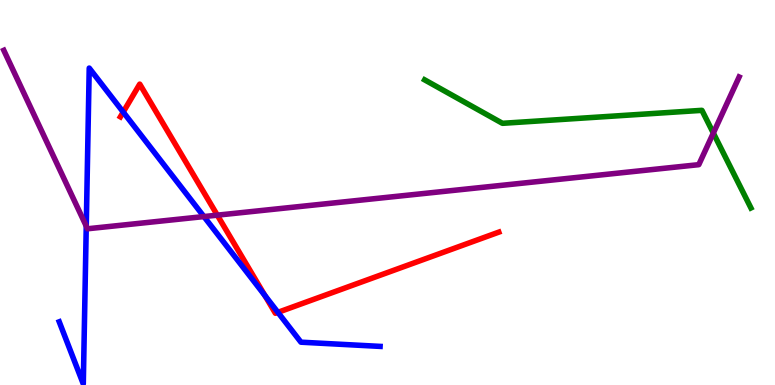[{'lines': ['blue', 'red'], 'intersections': [{'x': 1.59, 'y': 7.09}, {'x': 3.42, 'y': 2.33}, {'x': 3.59, 'y': 1.89}]}, {'lines': ['green', 'red'], 'intersections': []}, {'lines': ['purple', 'red'], 'intersections': [{'x': 2.8, 'y': 4.41}]}, {'lines': ['blue', 'green'], 'intersections': []}, {'lines': ['blue', 'purple'], 'intersections': [{'x': 1.11, 'y': 4.13}, {'x': 2.63, 'y': 4.37}]}, {'lines': ['green', 'purple'], 'intersections': [{'x': 9.2, 'y': 6.54}]}]